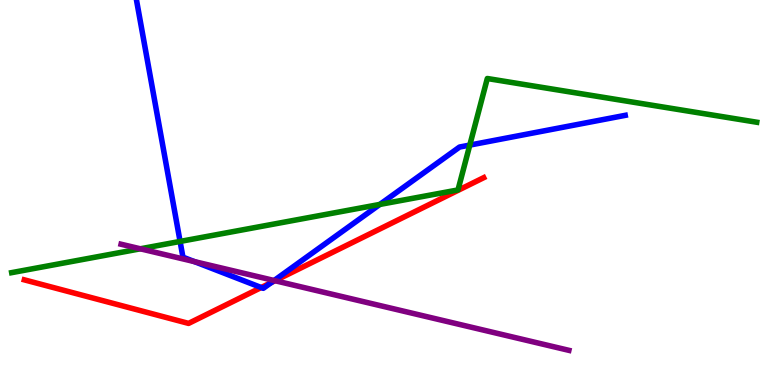[{'lines': ['blue', 'red'], 'intersections': [{'x': 3.37, 'y': 2.53}, {'x': 3.5, 'y': 2.66}]}, {'lines': ['green', 'red'], 'intersections': []}, {'lines': ['purple', 'red'], 'intersections': [{'x': 3.55, 'y': 2.71}]}, {'lines': ['blue', 'green'], 'intersections': [{'x': 2.32, 'y': 3.73}, {'x': 4.9, 'y': 4.69}, {'x': 6.06, 'y': 6.23}]}, {'lines': ['blue', 'purple'], 'intersections': [{'x': 2.51, 'y': 3.2}, {'x': 3.54, 'y': 2.71}]}, {'lines': ['green', 'purple'], 'intersections': [{'x': 1.81, 'y': 3.54}]}]